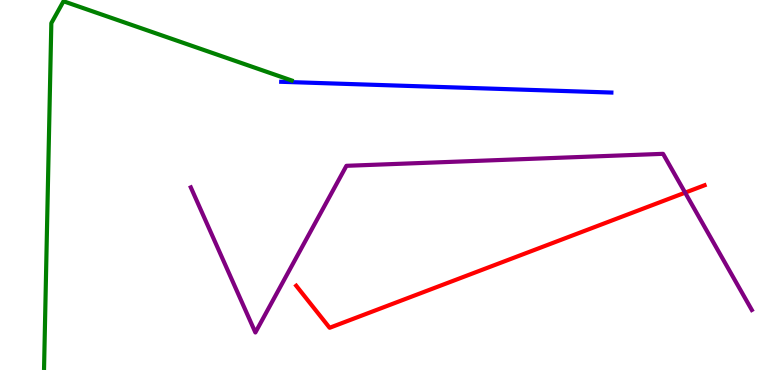[{'lines': ['blue', 'red'], 'intersections': []}, {'lines': ['green', 'red'], 'intersections': []}, {'lines': ['purple', 'red'], 'intersections': [{'x': 8.84, 'y': 5.0}]}, {'lines': ['blue', 'green'], 'intersections': []}, {'lines': ['blue', 'purple'], 'intersections': []}, {'lines': ['green', 'purple'], 'intersections': []}]